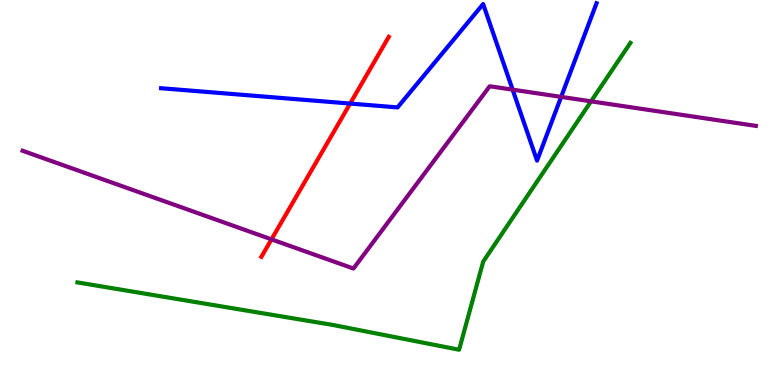[{'lines': ['blue', 'red'], 'intersections': [{'x': 4.52, 'y': 7.31}]}, {'lines': ['green', 'red'], 'intersections': []}, {'lines': ['purple', 'red'], 'intersections': [{'x': 3.5, 'y': 3.78}]}, {'lines': ['blue', 'green'], 'intersections': []}, {'lines': ['blue', 'purple'], 'intersections': [{'x': 6.61, 'y': 7.67}, {'x': 7.24, 'y': 7.48}]}, {'lines': ['green', 'purple'], 'intersections': [{'x': 7.63, 'y': 7.37}]}]